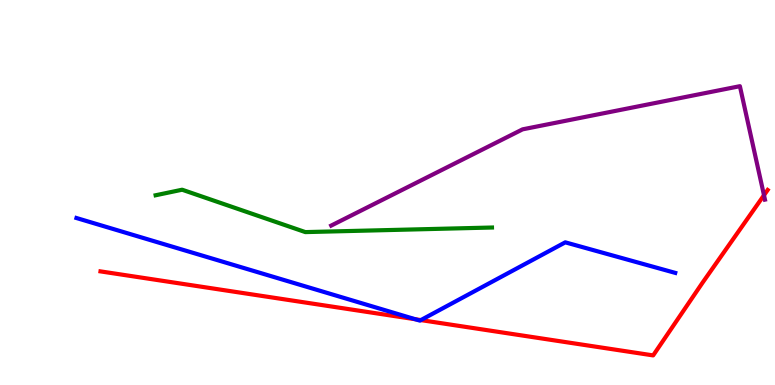[{'lines': ['blue', 'red'], 'intersections': [{'x': 5.36, 'y': 1.71}, {'x': 5.43, 'y': 1.69}]}, {'lines': ['green', 'red'], 'intersections': []}, {'lines': ['purple', 'red'], 'intersections': [{'x': 9.86, 'y': 4.93}]}, {'lines': ['blue', 'green'], 'intersections': []}, {'lines': ['blue', 'purple'], 'intersections': []}, {'lines': ['green', 'purple'], 'intersections': []}]